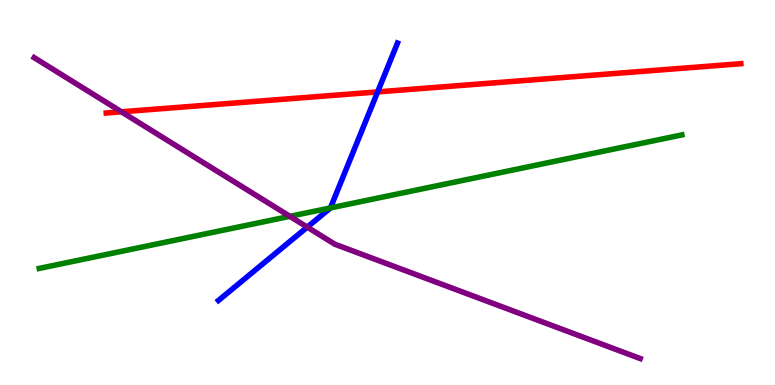[{'lines': ['blue', 'red'], 'intersections': [{'x': 4.87, 'y': 7.61}]}, {'lines': ['green', 'red'], 'intersections': []}, {'lines': ['purple', 'red'], 'intersections': [{'x': 1.57, 'y': 7.1}]}, {'lines': ['blue', 'green'], 'intersections': [{'x': 4.26, 'y': 4.6}]}, {'lines': ['blue', 'purple'], 'intersections': [{'x': 3.96, 'y': 4.1}]}, {'lines': ['green', 'purple'], 'intersections': [{'x': 3.74, 'y': 4.38}]}]